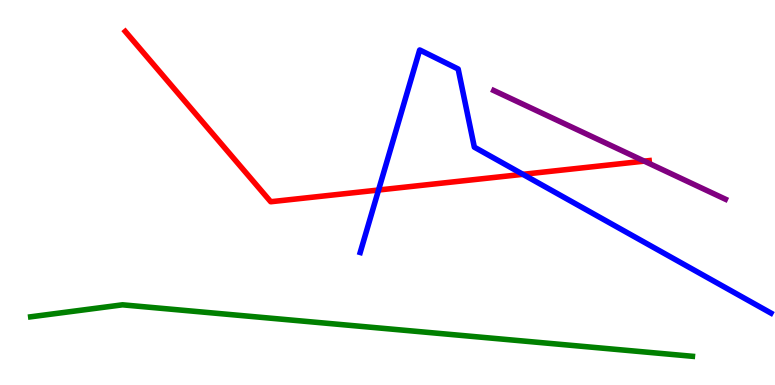[{'lines': ['blue', 'red'], 'intersections': [{'x': 4.88, 'y': 5.06}, {'x': 6.75, 'y': 5.47}]}, {'lines': ['green', 'red'], 'intersections': []}, {'lines': ['purple', 'red'], 'intersections': [{'x': 8.31, 'y': 5.81}]}, {'lines': ['blue', 'green'], 'intersections': []}, {'lines': ['blue', 'purple'], 'intersections': []}, {'lines': ['green', 'purple'], 'intersections': []}]